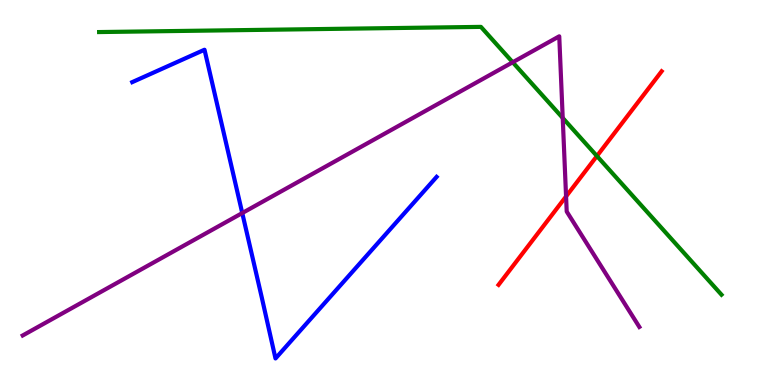[{'lines': ['blue', 'red'], 'intersections': []}, {'lines': ['green', 'red'], 'intersections': [{'x': 7.7, 'y': 5.95}]}, {'lines': ['purple', 'red'], 'intersections': [{'x': 7.3, 'y': 4.9}]}, {'lines': ['blue', 'green'], 'intersections': []}, {'lines': ['blue', 'purple'], 'intersections': [{'x': 3.13, 'y': 4.47}]}, {'lines': ['green', 'purple'], 'intersections': [{'x': 6.62, 'y': 8.38}, {'x': 7.26, 'y': 6.94}]}]